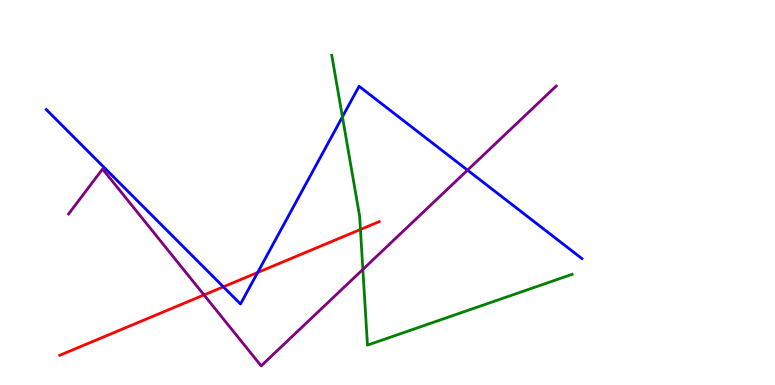[{'lines': ['blue', 'red'], 'intersections': [{'x': 2.88, 'y': 2.55}, {'x': 3.32, 'y': 2.92}]}, {'lines': ['green', 'red'], 'intersections': [{'x': 4.65, 'y': 4.04}]}, {'lines': ['purple', 'red'], 'intersections': [{'x': 2.63, 'y': 2.34}]}, {'lines': ['blue', 'green'], 'intersections': [{'x': 4.42, 'y': 6.96}]}, {'lines': ['blue', 'purple'], 'intersections': [{'x': 6.03, 'y': 5.58}]}, {'lines': ['green', 'purple'], 'intersections': [{'x': 4.68, 'y': 3.0}]}]